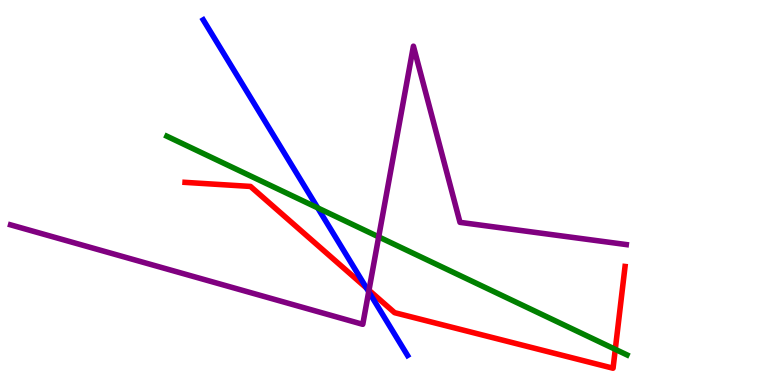[{'lines': ['blue', 'red'], 'intersections': [{'x': 4.73, 'y': 2.52}]}, {'lines': ['green', 'red'], 'intersections': [{'x': 7.94, 'y': 0.926}]}, {'lines': ['purple', 'red'], 'intersections': [{'x': 4.76, 'y': 2.46}]}, {'lines': ['blue', 'green'], 'intersections': [{'x': 4.1, 'y': 4.6}]}, {'lines': ['blue', 'purple'], 'intersections': [{'x': 4.76, 'y': 2.42}]}, {'lines': ['green', 'purple'], 'intersections': [{'x': 4.89, 'y': 3.85}]}]